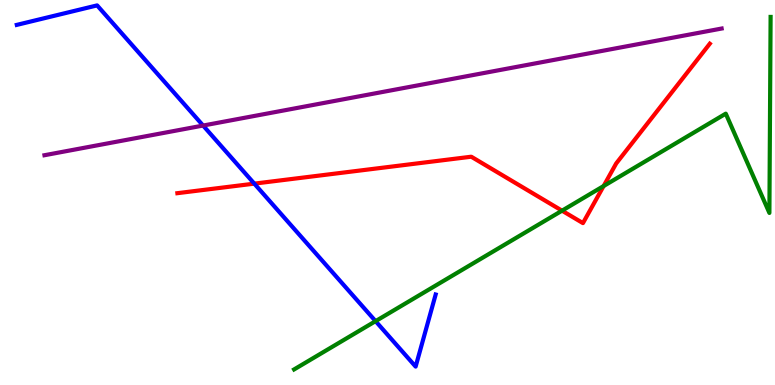[{'lines': ['blue', 'red'], 'intersections': [{'x': 3.28, 'y': 5.23}]}, {'lines': ['green', 'red'], 'intersections': [{'x': 7.25, 'y': 4.53}, {'x': 7.79, 'y': 5.17}]}, {'lines': ['purple', 'red'], 'intersections': []}, {'lines': ['blue', 'green'], 'intersections': [{'x': 4.85, 'y': 1.66}]}, {'lines': ['blue', 'purple'], 'intersections': [{'x': 2.62, 'y': 6.74}]}, {'lines': ['green', 'purple'], 'intersections': []}]